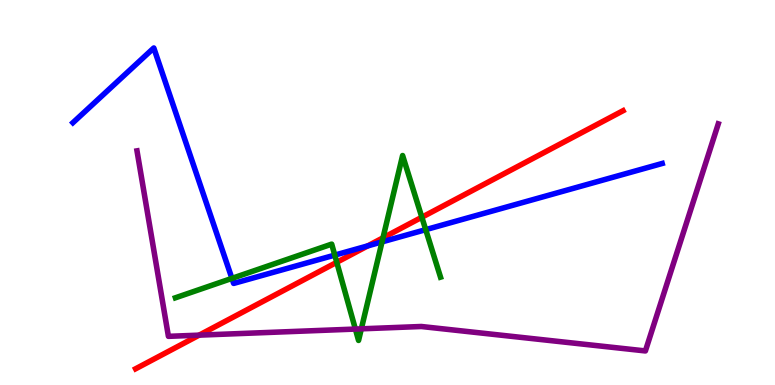[{'lines': ['blue', 'red'], 'intersections': [{'x': 4.75, 'y': 3.61}]}, {'lines': ['green', 'red'], 'intersections': [{'x': 4.35, 'y': 3.19}, {'x': 4.94, 'y': 3.82}, {'x': 5.44, 'y': 4.36}]}, {'lines': ['purple', 'red'], 'intersections': [{'x': 2.57, 'y': 1.29}]}, {'lines': ['blue', 'green'], 'intersections': [{'x': 2.99, 'y': 2.77}, {'x': 4.32, 'y': 3.37}, {'x': 4.93, 'y': 3.72}, {'x': 5.49, 'y': 4.03}]}, {'lines': ['blue', 'purple'], 'intersections': []}, {'lines': ['green', 'purple'], 'intersections': [{'x': 4.59, 'y': 1.45}, {'x': 4.66, 'y': 1.46}]}]